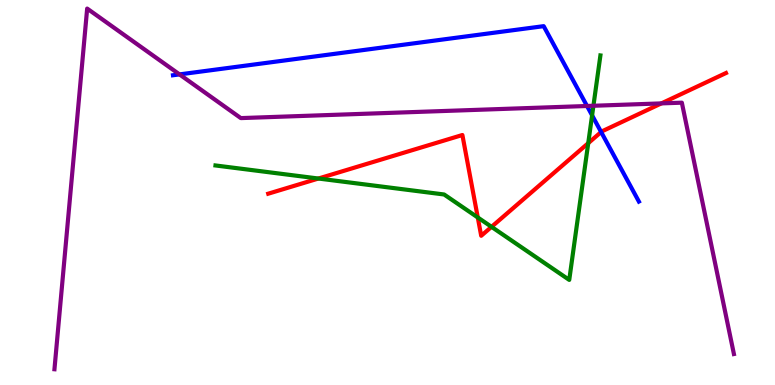[{'lines': ['blue', 'red'], 'intersections': [{'x': 7.76, 'y': 6.57}]}, {'lines': ['green', 'red'], 'intersections': [{'x': 4.11, 'y': 5.36}, {'x': 6.16, 'y': 4.35}, {'x': 6.34, 'y': 4.11}, {'x': 7.59, 'y': 6.28}]}, {'lines': ['purple', 'red'], 'intersections': [{'x': 8.53, 'y': 7.31}]}, {'lines': ['blue', 'green'], 'intersections': [{'x': 7.64, 'y': 7.0}]}, {'lines': ['blue', 'purple'], 'intersections': [{'x': 2.32, 'y': 8.07}, {'x': 7.57, 'y': 7.25}]}, {'lines': ['green', 'purple'], 'intersections': [{'x': 7.66, 'y': 7.25}]}]